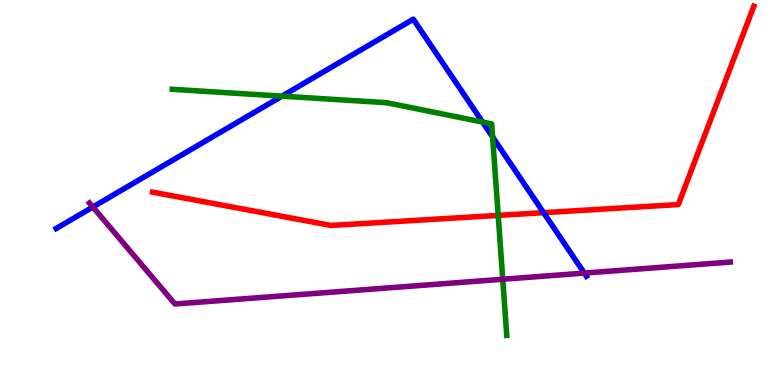[{'lines': ['blue', 'red'], 'intersections': [{'x': 7.01, 'y': 4.48}]}, {'lines': ['green', 'red'], 'intersections': [{'x': 6.43, 'y': 4.41}]}, {'lines': ['purple', 'red'], 'intersections': []}, {'lines': ['blue', 'green'], 'intersections': [{'x': 3.64, 'y': 7.5}, {'x': 6.23, 'y': 6.83}, {'x': 6.36, 'y': 6.44}]}, {'lines': ['blue', 'purple'], 'intersections': [{'x': 1.2, 'y': 4.62}, {'x': 7.54, 'y': 2.91}]}, {'lines': ['green', 'purple'], 'intersections': [{'x': 6.49, 'y': 2.75}]}]